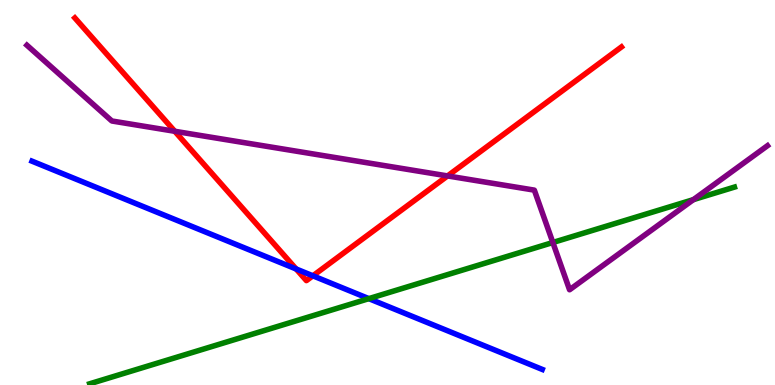[{'lines': ['blue', 'red'], 'intersections': [{'x': 3.82, 'y': 3.01}, {'x': 4.04, 'y': 2.84}]}, {'lines': ['green', 'red'], 'intersections': []}, {'lines': ['purple', 'red'], 'intersections': [{'x': 2.26, 'y': 6.59}, {'x': 5.77, 'y': 5.43}]}, {'lines': ['blue', 'green'], 'intersections': [{'x': 4.76, 'y': 2.24}]}, {'lines': ['blue', 'purple'], 'intersections': []}, {'lines': ['green', 'purple'], 'intersections': [{'x': 7.13, 'y': 3.7}, {'x': 8.95, 'y': 4.81}]}]